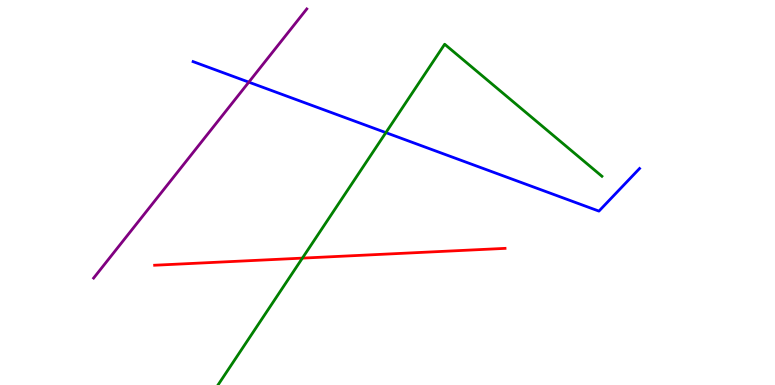[{'lines': ['blue', 'red'], 'intersections': []}, {'lines': ['green', 'red'], 'intersections': [{'x': 3.9, 'y': 3.3}]}, {'lines': ['purple', 'red'], 'intersections': []}, {'lines': ['blue', 'green'], 'intersections': [{'x': 4.98, 'y': 6.56}]}, {'lines': ['blue', 'purple'], 'intersections': [{'x': 3.21, 'y': 7.87}]}, {'lines': ['green', 'purple'], 'intersections': []}]